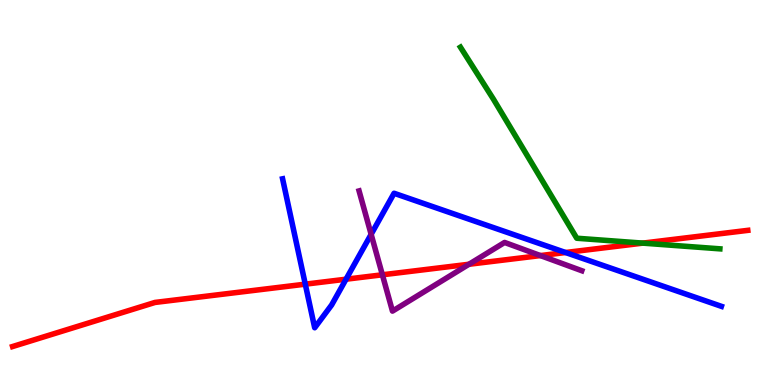[{'lines': ['blue', 'red'], 'intersections': [{'x': 3.94, 'y': 2.62}, {'x': 4.46, 'y': 2.75}, {'x': 7.3, 'y': 3.44}]}, {'lines': ['green', 'red'], 'intersections': [{'x': 8.29, 'y': 3.69}]}, {'lines': ['purple', 'red'], 'intersections': [{'x': 4.93, 'y': 2.86}, {'x': 6.05, 'y': 3.14}, {'x': 6.97, 'y': 3.36}]}, {'lines': ['blue', 'green'], 'intersections': []}, {'lines': ['blue', 'purple'], 'intersections': [{'x': 4.79, 'y': 3.91}]}, {'lines': ['green', 'purple'], 'intersections': []}]